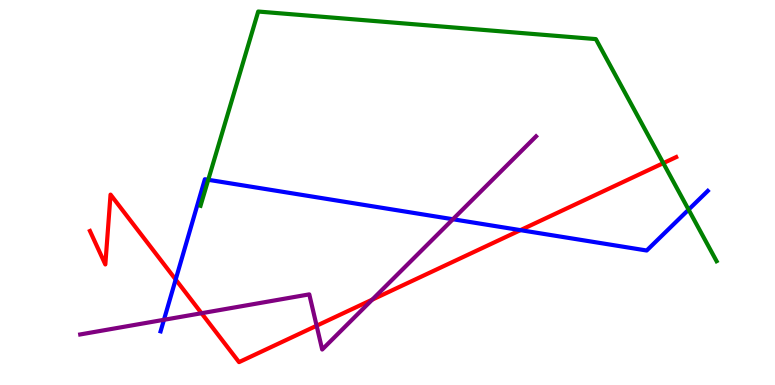[{'lines': ['blue', 'red'], 'intersections': [{'x': 2.27, 'y': 2.74}, {'x': 6.72, 'y': 4.02}]}, {'lines': ['green', 'red'], 'intersections': [{'x': 8.56, 'y': 5.76}]}, {'lines': ['purple', 'red'], 'intersections': [{'x': 2.6, 'y': 1.86}, {'x': 4.09, 'y': 1.54}, {'x': 4.8, 'y': 2.22}]}, {'lines': ['blue', 'green'], 'intersections': [{'x': 2.69, 'y': 5.33}, {'x': 8.88, 'y': 4.55}]}, {'lines': ['blue', 'purple'], 'intersections': [{'x': 2.12, 'y': 1.69}, {'x': 5.84, 'y': 4.31}]}, {'lines': ['green', 'purple'], 'intersections': []}]